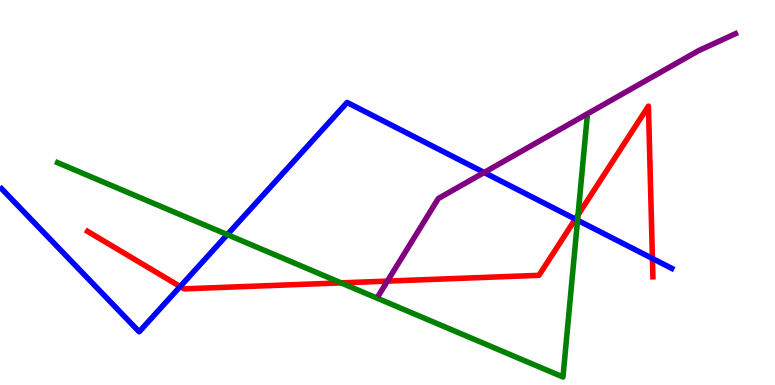[{'lines': ['blue', 'red'], 'intersections': [{'x': 2.33, 'y': 2.56}, {'x': 7.42, 'y': 4.31}, {'x': 8.42, 'y': 3.29}]}, {'lines': ['green', 'red'], 'intersections': [{'x': 4.4, 'y': 2.65}, {'x': 7.46, 'y': 4.42}]}, {'lines': ['purple', 'red'], 'intersections': [{'x': 5.0, 'y': 2.7}]}, {'lines': ['blue', 'green'], 'intersections': [{'x': 2.93, 'y': 3.91}, {'x': 7.45, 'y': 4.28}]}, {'lines': ['blue', 'purple'], 'intersections': [{'x': 6.25, 'y': 5.52}]}, {'lines': ['green', 'purple'], 'intersections': []}]